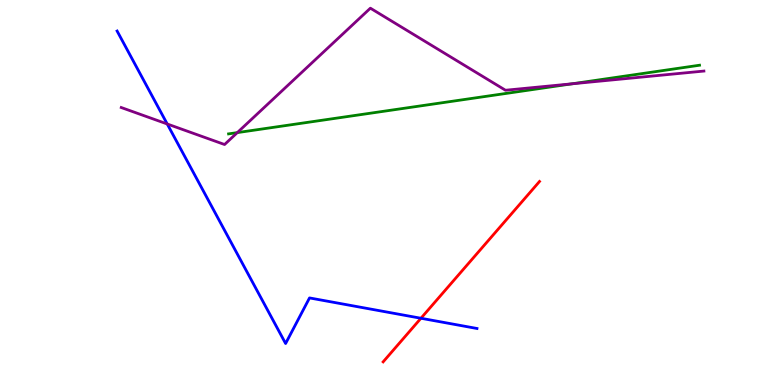[{'lines': ['blue', 'red'], 'intersections': [{'x': 5.43, 'y': 1.73}]}, {'lines': ['green', 'red'], 'intersections': []}, {'lines': ['purple', 'red'], 'intersections': []}, {'lines': ['blue', 'green'], 'intersections': []}, {'lines': ['blue', 'purple'], 'intersections': [{'x': 2.16, 'y': 6.78}]}, {'lines': ['green', 'purple'], 'intersections': [{'x': 3.06, 'y': 6.56}, {'x': 7.38, 'y': 7.82}]}]